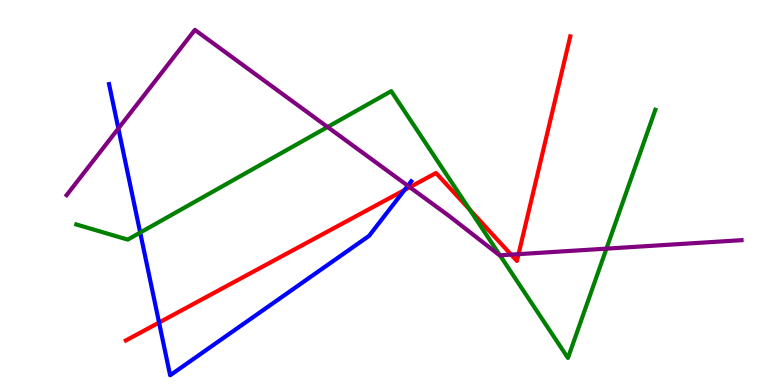[{'lines': ['blue', 'red'], 'intersections': [{'x': 2.05, 'y': 1.62}, {'x': 5.22, 'y': 5.06}]}, {'lines': ['green', 'red'], 'intersections': [{'x': 6.06, 'y': 4.56}]}, {'lines': ['purple', 'red'], 'intersections': [{'x': 5.29, 'y': 5.14}, {'x': 6.59, 'y': 3.39}, {'x': 6.69, 'y': 3.4}]}, {'lines': ['blue', 'green'], 'intersections': [{'x': 1.81, 'y': 3.96}]}, {'lines': ['blue', 'purple'], 'intersections': [{'x': 1.53, 'y': 6.66}, {'x': 5.26, 'y': 5.18}]}, {'lines': ['green', 'purple'], 'intersections': [{'x': 4.23, 'y': 6.7}, {'x': 6.45, 'y': 3.37}, {'x': 7.83, 'y': 3.54}]}]